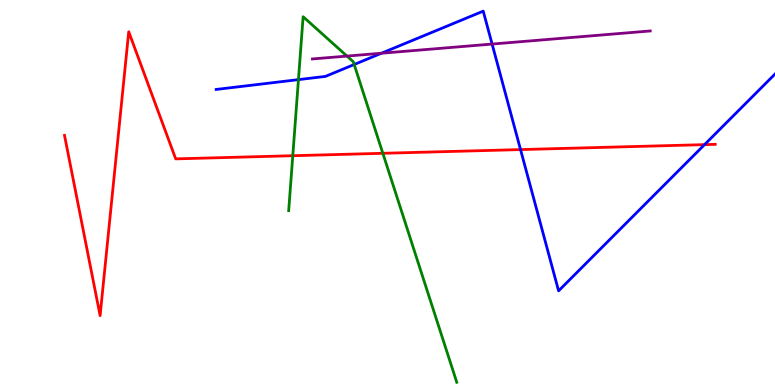[{'lines': ['blue', 'red'], 'intersections': [{'x': 6.72, 'y': 6.11}, {'x': 9.09, 'y': 6.24}]}, {'lines': ['green', 'red'], 'intersections': [{'x': 3.78, 'y': 5.96}, {'x': 4.94, 'y': 6.02}]}, {'lines': ['purple', 'red'], 'intersections': []}, {'lines': ['blue', 'green'], 'intersections': [{'x': 3.85, 'y': 7.93}, {'x': 4.57, 'y': 8.32}]}, {'lines': ['blue', 'purple'], 'intersections': [{'x': 4.92, 'y': 8.62}, {'x': 6.35, 'y': 8.86}]}, {'lines': ['green', 'purple'], 'intersections': [{'x': 4.48, 'y': 8.54}]}]